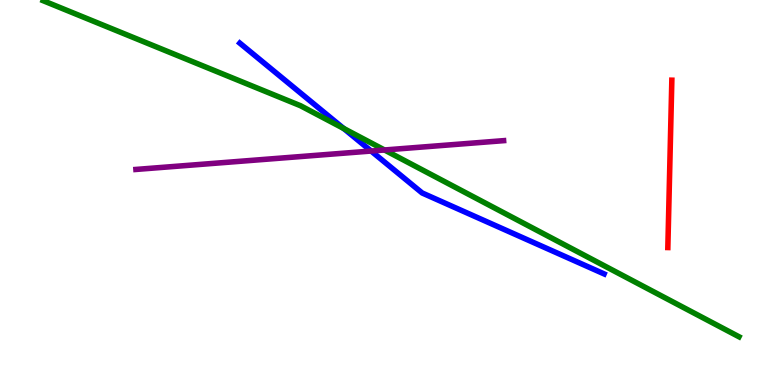[{'lines': ['blue', 'red'], 'intersections': []}, {'lines': ['green', 'red'], 'intersections': []}, {'lines': ['purple', 'red'], 'intersections': []}, {'lines': ['blue', 'green'], 'intersections': [{'x': 4.43, 'y': 6.66}]}, {'lines': ['blue', 'purple'], 'intersections': [{'x': 4.79, 'y': 6.08}]}, {'lines': ['green', 'purple'], 'intersections': [{'x': 4.96, 'y': 6.1}]}]